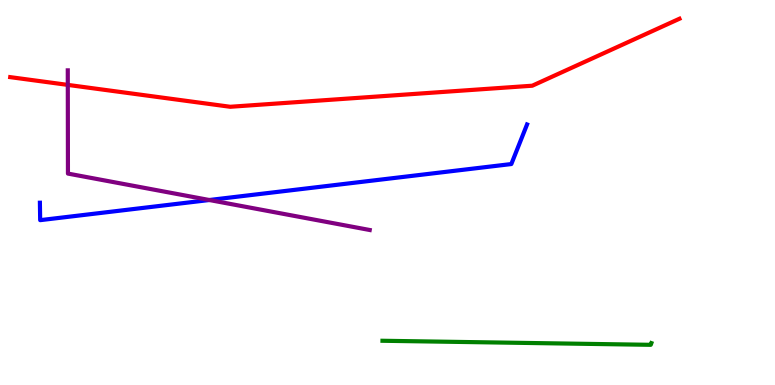[{'lines': ['blue', 'red'], 'intersections': []}, {'lines': ['green', 'red'], 'intersections': []}, {'lines': ['purple', 'red'], 'intersections': [{'x': 0.875, 'y': 7.8}]}, {'lines': ['blue', 'green'], 'intersections': []}, {'lines': ['blue', 'purple'], 'intersections': [{'x': 2.7, 'y': 4.8}]}, {'lines': ['green', 'purple'], 'intersections': []}]